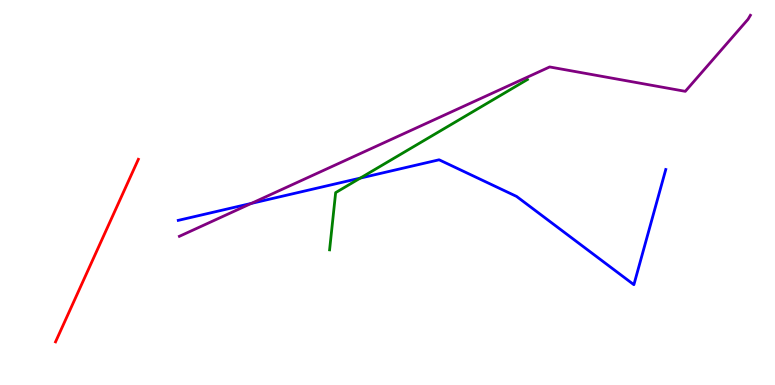[{'lines': ['blue', 'red'], 'intersections': []}, {'lines': ['green', 'red'], 'intersections': []}, {'lines': ['purple', 'red'], 'intersections': []}, {'lines': ['blue', 'green'], 'intersections': [{'x': 4.65, 'y': 5.37}]}, {'lines': ['blue', 'purple'], 'intersections': [{'x': 3.24, 'y': 4.72}]}, {'lines': ['green', 'purple'], 'intersections': []}]